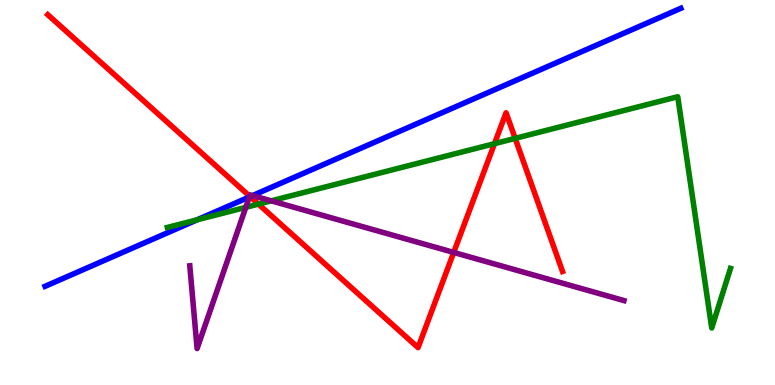[{'lines': ['blue', 'red'], 'intersections': [{'x': 3.23, 'y': 4.89}]}, {'lines': ['green', 'red'], 'intersections': [{'x': 3.33, 'y': 4.7}, {'x': 6.38, 'y': 6.27}, {'x': 6.65, 'y': 6.41}]}, {'lines': ['purple', 'red'], 'intersections': [{'x': 3.22, 'y': 4.9}, {'x': 5.85, 'y': 3.44}]}, {'lines': ['blue', 'green'], 'intersections': [{'x': 2.54, 'y': 4.29}]}, {'lines': ['blue', 'purple'], 'intersections': [{'x': 3.22, 'y': 4.88}, {'x': 3.26, 'y': 4.92}]}, {'lines': ['green', 'purple'], 'intersections': [{'x': 3.17, 'y': 4.61}, {'x': 3.5, 'y': 4.78}]}]